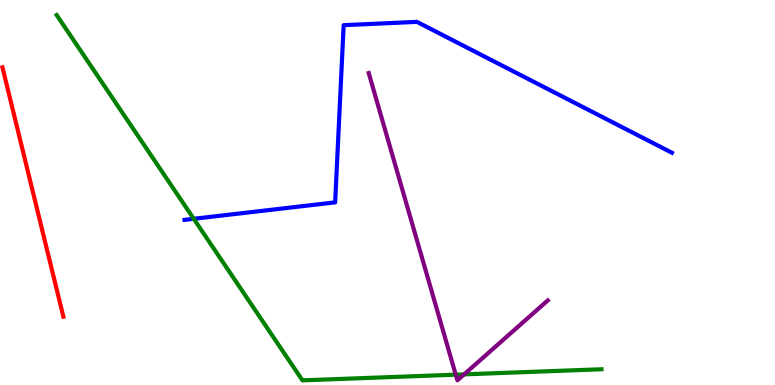[{'lines': ['blue', 'red'], 'intersections': []}, {'lines': ['green', 'red'], 'intersections': []}, {'lines': ['purple', 'red'], 'intersections': []}, {'lines': ['blue', 'green'], 'intersections': [{'x': 2.5, 'y': 4.32}]}, {'lines': ['blue', 'purple'], 'intersections': []}, {'lines': ['green', 'purple'], 'intersections': [{'x': 5.88, 'y': 0.268}, {'x': 5.99, 'y': 0.276}]}]